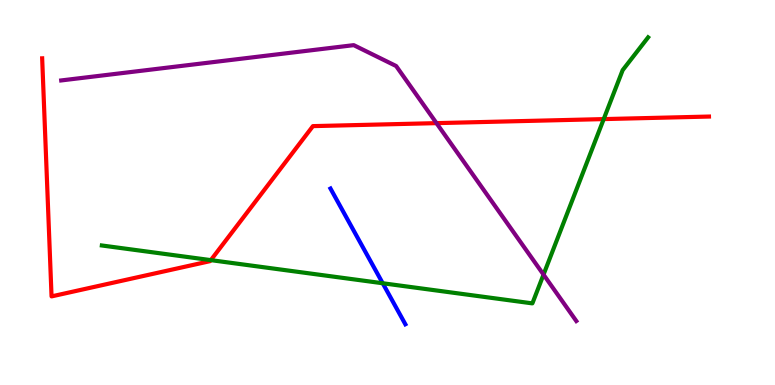[{'lines': ['blue', 'red'], 'intersections': []}, {'lines': ['green', 'red'], 'intersections': [{'x': 2.72, 'y': 3.24}, {'x': 7.79, 'y': 6.91}]}, {'lines': ['purple', 'red'], 'intersections': [{'x': 5.63, 'y': 6.8}]}, {'lines': ['blue', 'green'], 'intersections': [{'x': 4.94, 'y': 2.64}]}, {'lines': ['blue', 'purple'], 'intersections': []}, {'lines': ['green', 'purple'], 'intersections': [{'x': 7.01, 'y': 2.87}]}]